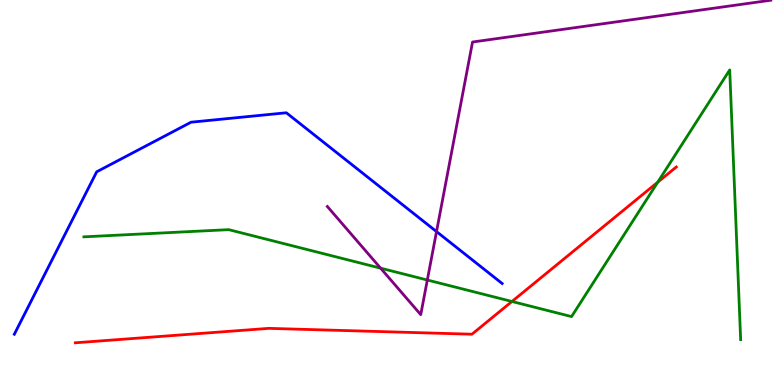[{'lines': ['blue', 'red'], 'intersections': []}, {'lines': ['green', 'red'], 'intersections': [{'x': 6.61, 'y': 2.17}, {'x': 8.49, 'y': 5.27}]}, {'lines': ['purple', 'red'], 'intersections': []}, {'lines': ['blue', 'green'], 'intersections': []}, {'lines': ['blue', 'purple'], 'intersections': [{'x': 5.63, 'y': 3.98}]}, {'lines': ['green', 'purple'], 'intersections': [{'x': 4.91, 'y': 3.03}, {'x': 5.51, 'y': 2.73}]}]